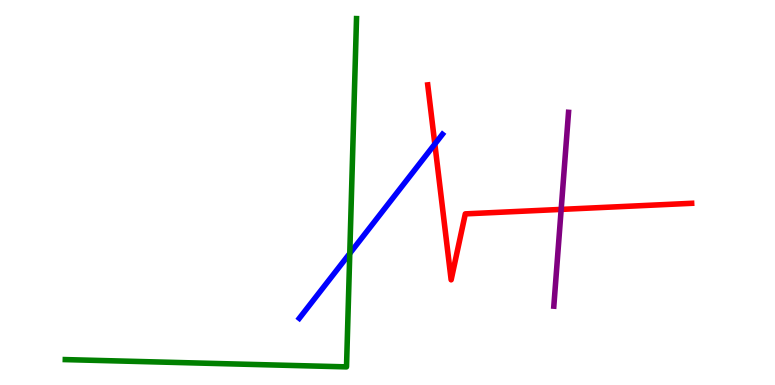[{'lines': ['blue', 'red'], 'intersections': [{'x': 5.61, 'y': 6.26}]}, {'lines': ['green', 'red'], 'intersections': []}, {'lines': ['purple', 'red'], 'intersections': [{'x': 7.24, 'y': 4.56}]}, {'lines': ['blue', 'green'], 'intersections': [{'x': 4.51, 'y': 3.42}]}, {'lines': ['blue', 'purple'], 'intersections': []}, {'lines': ['green', 'purple'], 'intersections': []}]